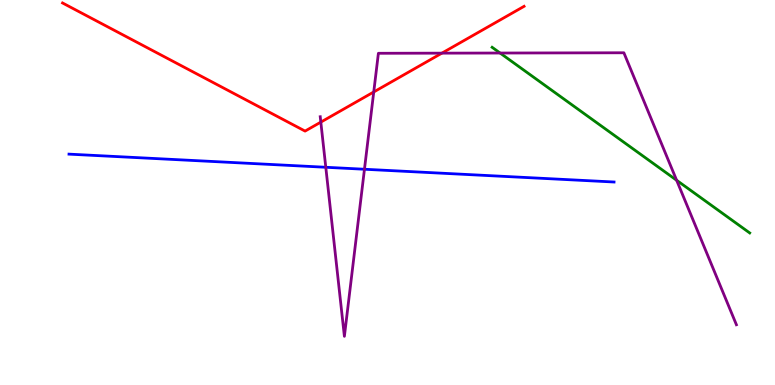[{'lines': ['blue', 'red'], 'intersections': []}, {'lines': ['green', 'red'], 'intersections': []}, {'lines': ['purple', 'red'], 'intersections': [{'x': 4.14, 'y': 6.83}, {'x': 4.82, 'y': 7.61}, {'x': 5.7, 'y': 8.62}]}, {'lines': ['blue', 'green'], 'intersections': []}, {'lines': ['blue', 'purple'], 'intersections': [{'x': 4.2, 'y': 5.66}, {'x': 4.7, 'y': 5.6}]}, {'lines': ['green', 'purple'], 'intersections': [{'x': 6.45, 'y': 8.62}, {'x': 8.73, 'y': 5.32}]}]